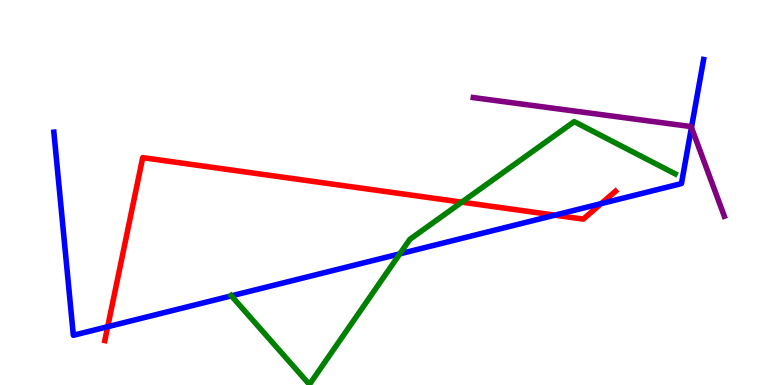[{'lines': ['blue', 'red'], 'intersections': [{'x': 1.39, 'y': 1.51}, {'x': 7.16, 'y': 4.41}, {'x': 7.76, 'y': 4.71}]}, {'lines': ['green', 'red'], 'intersections': [{'x': 5.96, 'y': 4.75}]}, {'lines': ['purple', 'red'], 'intersections': []}, {'lines': ['blue', 'green'], 'intersections': [{'x': 2.99, 'y': 2.32}, {'x': 5.16, 'y': 3.41}]}, {'lines': ['blue', 'purple'], 'intersections': [{'x': 8.92, 'y': 6.69}]}, {'lines': ['green', 'purple'], 'intersections': []}]